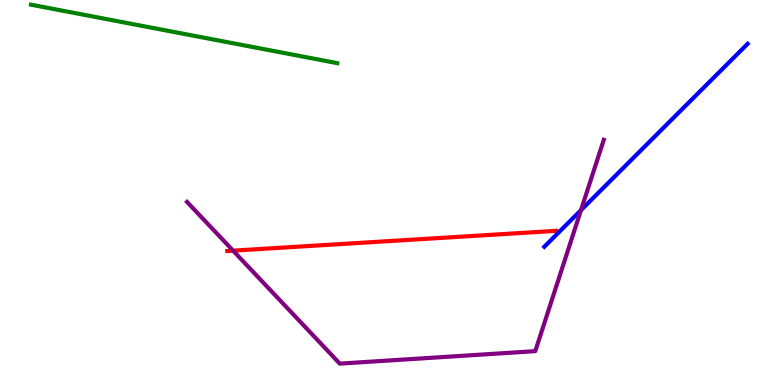[{'lines': ['blue', 'red'], 'intersections': []}, {'lines': ['green', 'red'], 'intersections': []}, {'lines': ['purple', 'red'], 'intersections': [{'x': 3.01, 'y': 3.49}]}, {'lines': ['blue', 'green'], 'intersections': []}, {'lines': ['blue', 'purple'], 'intersections': [{'x': 7.5, 'y': 4.54}]}, {'lines': ['green', 'purple'], 'intersections': []}]